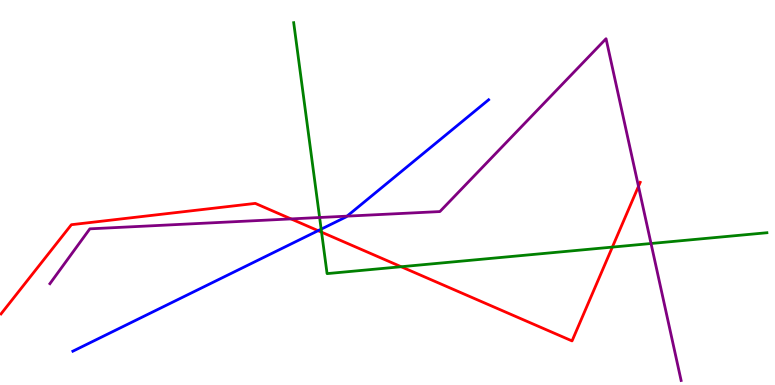[{'lines': ['blue', 'red'], 'intersections': [{'x': 4.1, 'y': 4.01}]}, {'lines': ['green', 'red'], 'intersections': [{'x': 4.15, 'y': 3.97}, {'x': 5.18, 'y': 3.07}, {'x': 7.9, 'y': 3.58}]}, {'lines': ['purple', 'red'], 'intersections': [{'x': 3.76, 'y': 4.31}, {'x': 8.24, 'y': 5.16}]}, {'lines': ['blue', 'green'], 'intersections': [{'x': 4.14, 'y': 4.05}]}, {'lines': ['blue', 'purple'], 'intersections': [{'x': 4.48, 'y': 4.39}]}, {'lines': ['green', 'purple'], 'intersections': [{'x': 4.12, 'y': 4.35}, {'x': 8.4, 'y': 3.68}]}]